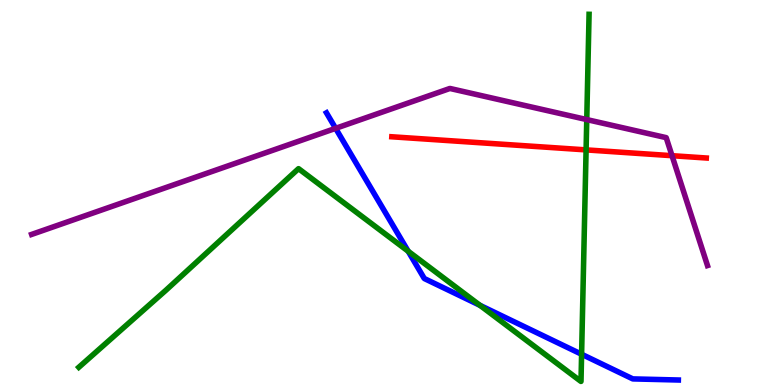[{'lines': ['blue', 'red'], 'intersections': []}, {'lines': ['green', 'red'], 'intersections': [{'x': 7.56, 'y': 6.11}]}, {'lines': ['purple', 'red'], 'intersections': [{'x': 8.67, 'y': 5.96}]}, {'lines': ['blue', 'green'], 'intersections': [{'x': 5.27, 'y': 3.47}, {'x': 6.19, 'y': 2.07}, {'x': 7.5, 'y': 0.799}]}, {'lines': ['blue', 'purple'], 'intersections': [{'x': 4.33, 'y': 6.67}]}, {'lines': ['green', 'purple'], 'intersections': [{'x': 7.57, 'y': 6.89}]}]